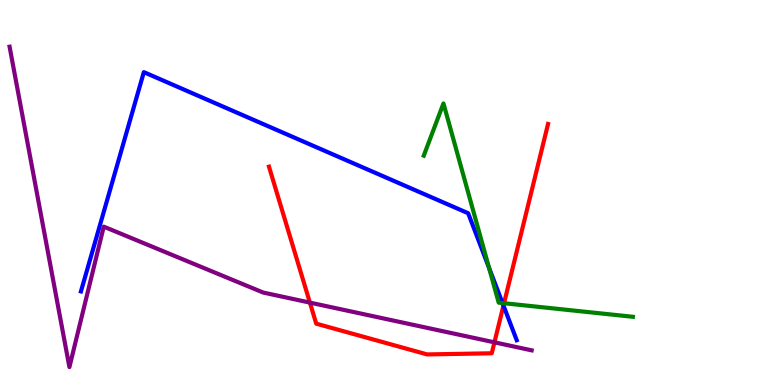[{'lines': ['blue', 'red'], 'intersections': [{'x': 6.5, 'y': 2.06}]}, {'lines': ['green', 'red'], 'intersections': [{'x': 6.5, 'y': 2.12}]}, {'lines': ['purple', 'red'], 'intersections': [{'x': 4.0, 'y': 2.14}, {'x': 6.38, 'y': 1.11}]}, {'lines': ['blue', 'green'], 'intersections': [{'x': 6.31, 'y': 3.04}, {'x': 6.48, 'y': 2.13}]}, {'lines': ['blue', 'purple'], 'intersections': []}, {'lines': ['green', 'purple'], 'intersections': []}]